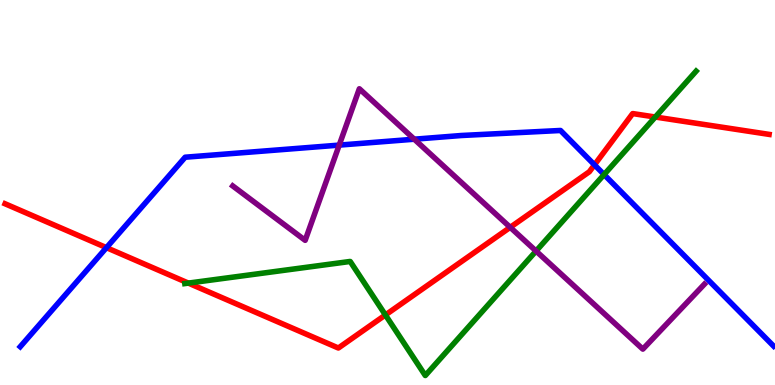[{'lines': ['blue', 'red'], 'intersections': [{'x': 1.37, 'y': 3.57}, {'x': 7.67, 'y': 5.72}]}, {'lines': ['green', 'red'], 'intersections': [{'x': 2.43, 'y': 2.65}, {'x': 4.97, 'y': 1.82}, {'x': 8.46, 'y': 6.96}]}, {'lines': ['purple', 'red'], 'intersections': [{'x': 6.58, 'y': 4.1}]}, {'lines': ['blue', 'green'], 'intersections': [{'x': 7.79, 'y': 5.47}]}, {'lines': ['blue', 'purple'], 'intersections': [{'x': 4.38, 'y': 6.23}, {'x': 5.35, 'y': 6.38}]}, {'lines': ['green', 'purple'], 'intersections': [{'x': 6.92, 'y': 3.48}]}]